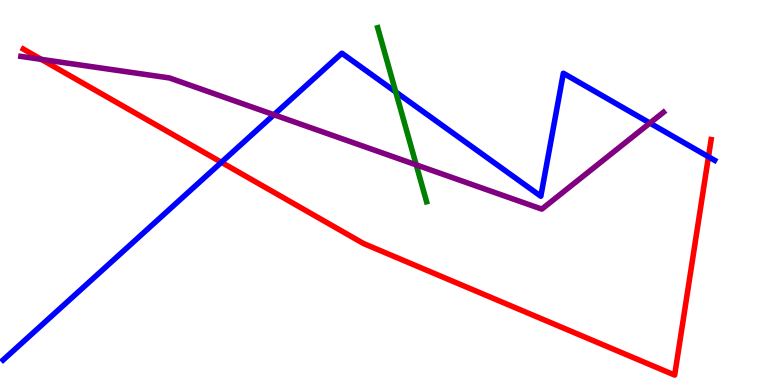[{'lines': ['blue', 'red'], 'intersections': [{'x': 2.86, 'y': 5.78}, {'x': 9.14, 'y': 5.93}]}, {'lines': ['green', 'red'], 'intersections': []}, {'lines': ['purple', 'red'], 'intersections': [{'x': 0.533, 'y': 8.46}]}, {'lines': ['blue', 'green'], 'intersections': [{'x': 5.11, 'y': 7.61}]}, {'lines': ['blue', 'purple'], 'intersections': [{'x': 3.53, 'y': 7.02}, {'x': 8.39, 'y': 6.8}]}, {'lines': ['green', 'purple'], 'intersections': [{'x': 5.37, 'y': 5.72}]}]